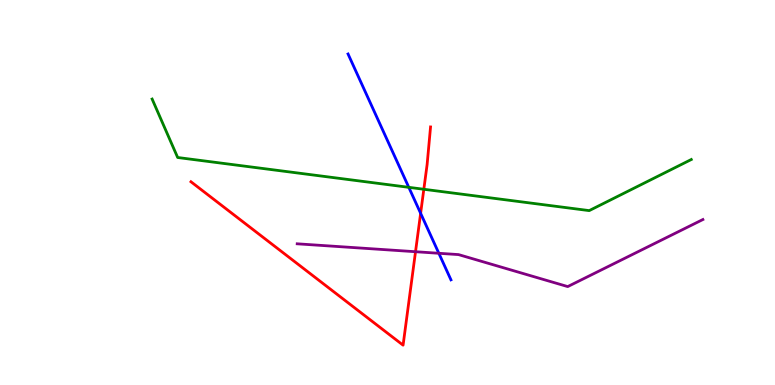[{'lines': ['blue', 'red'], 'intersections': [{'x': 5.43, 'y': 4.46}]}, {'lines': ['green', 'red'], 'intersections': [{'x': 5.47, 'y': 5.08}]}, {'lines': ['purple', 'red'], 'intersections': [{'x': 5.36, 'y': 3.46}]}, {'lines': ['blue', 'green'], 'intersections': [{'x': 5.27, 'y': 5.13}]}, {'lines': ['blue', 'purple'], 'intersections': [{'x': 5.66, 'y': 3.42}]}, {'lines': ['green', 'purple'], 'intersections': []}]